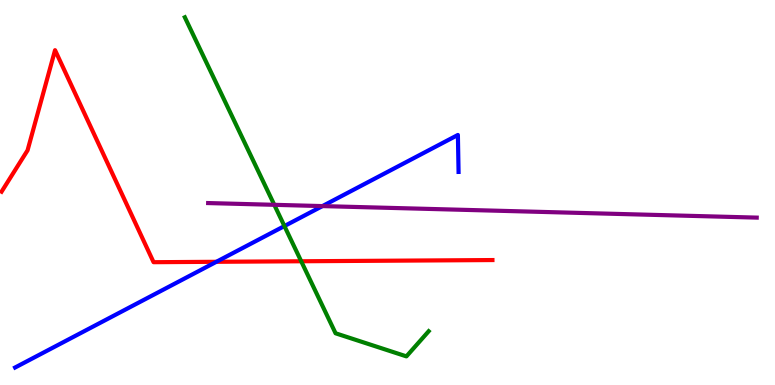[{'lines': ['blue', 'red'], 'intersections': [{'x': 2.79, 'y': 3.2}]}, {'lines': ['green', 'red'], 'intersections': [{'x': 3.89, 'y': 3.21}]}, {'lines': ['purple', 'red'], 'intersections': []}, {'lines': ['blue', 'green'], 'intersections': [{'x': 3.67, 'y': 4.13}]}, {'lines': ['blue', 'purple'], 'intersections': [{'x': 4.16, 'y': 4.65}]}, {'lines': ['green', 'purple'], 'intersections': [{'x': 3.54, 'y': 4.68}]}]